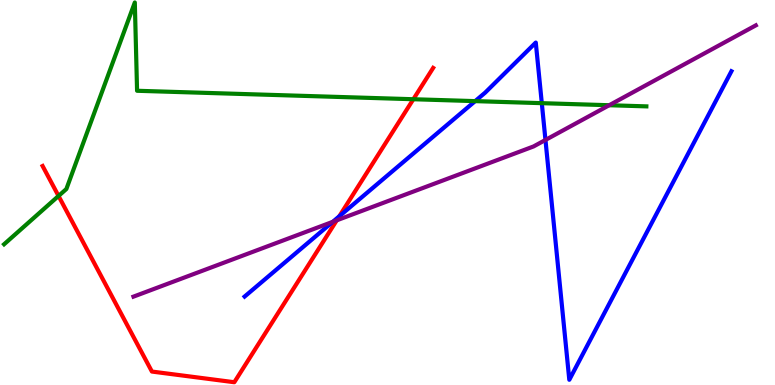[{'lines': ['blue', 'red'], 'intersections': [{'x': 4.38, 'y': 4.38}]}, {'lines': ['green', 'red'], 'intersections': [{'x': 0.755, 'y': 4.91}, {'x': 5.33, 'y': 7.42}]}, {'lines': ['purple', 'red'], 'intersections': [{'x': 4.35, 'y': 4.28}]}, {'lines': ['blue', 'green'], 'intersections': [{'x': 6.13, 'y': 7.37}, {'x': 6.99, 'y': 7.32}]}, {'lines': ['blue', 'purple'], 'intersections': [{'x': 4.29, 'y': 4.24}, {'x': 7.04, 'y': 6.36}]}, {'lines': ['green', 'purple'], 'intersections': [{'x': 7.86, 'y': 7.27}]}]